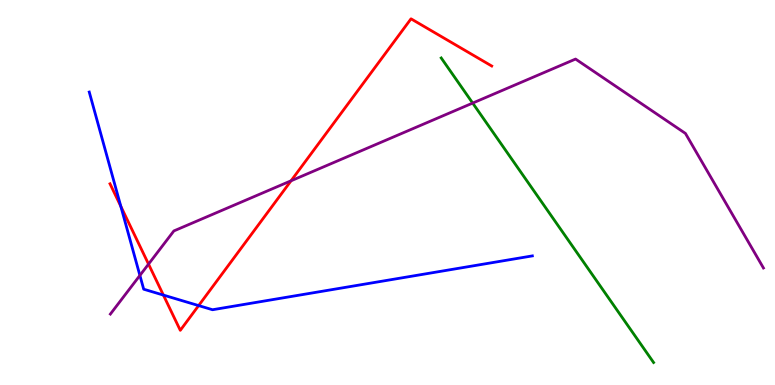[{'lines': ['blue', 'red'], 'intersections': [{'x': 1.56, 'y': 4.64}, {'x': 2.11, 'y': 2.34}, {'x': 2.56, 'y': 2.06}]}, {'lines': ['green', 'red'], 'intersections': []}, {'lines': ['purple', 'red'], 'intersections': [{'x': 1.92, 'y': 3.14}, {'x': 3.76, 'y': 5.3}]}, {'lines': ['blue', 'green'], 'intersections': []}, {'lines': ['blue', 'purple'], 'intersections': [{'x': 1.81, 'y': 2.85}]}, {'lines': ['green', 'purple'], 'intersections': [{'x': 6.1, 'y': 7.32}]}]